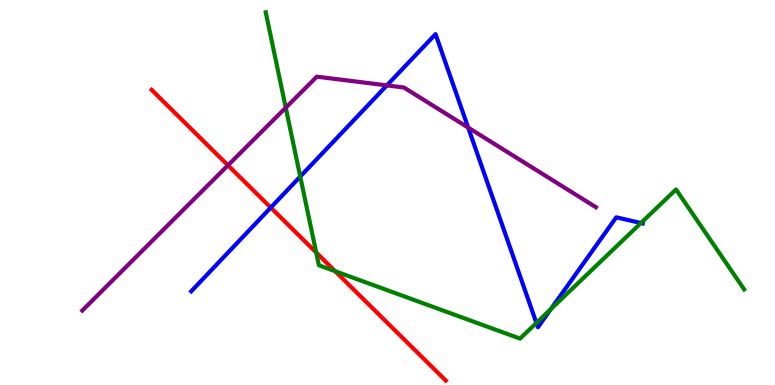[{'lines': ['blue', 'red'], 'intersections': [{'x': 3.49, 'y': 4.61}]}, {'lines': ['green', 'red'], 'intersections': [{'x': 4.08, 'y': 3.44}, {'x': 4.32, 'y': 2.96}]}, {'lines': ['purple', 'red'], 'intersections': [{'x': 2.94, 'y': 5.71}]}, {'lines': ['blue', 'green'], 'intersections': [{'x': 3.87, 'y': 5.41}, {'x': 6.92, 'y': 1.61}, {'x': 7.11, 'y': 1.97}, {'x': 8.27, 'y': 4.21}]}, {'lines': ['blue', 'purple'], 'intersections': [{'x': 4.99, 'y': 7.78}, {'x': 6.04, 'y': 6.69}]}, {'lines': ['green', 'purple'], 'intersections': [{'x': 3.69, 'y': 7.2}]}]